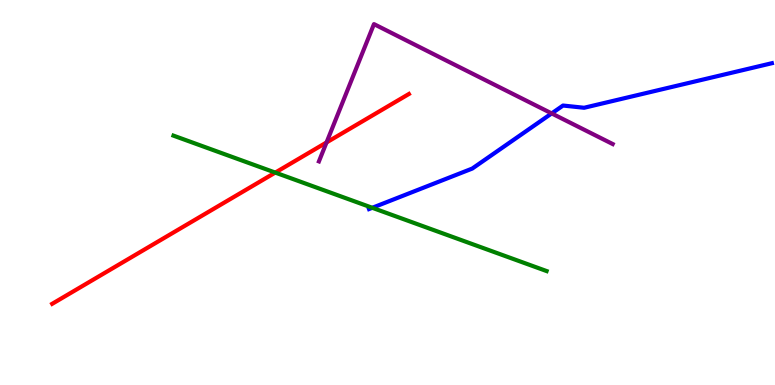[{'lines': ['blue', 'red'], 'intersections': []}, {'lines': ['green', 'red'], 'intersections': [{'x': 3.55, 'y': 5.52}]}, {'lines': ['purple', 'red'], 'intersections': [{'x': 4.21, 'y': 6.3}]}, {'lines': ['blue', 'green'], 'intersections': [{'x': 4.8, 'y': 4.6}]}, {'lines': ['blue', 'purple'], 'intersections': [{'x': 7.12, 'y': 7.05}]}, {'lines': ['green', 'purple'], 'intersections': []}]